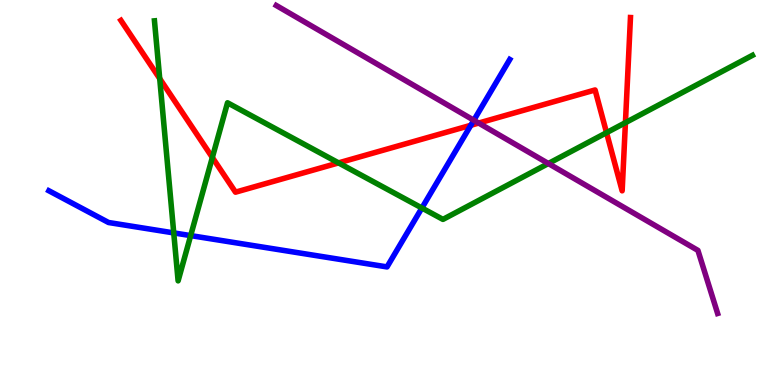[{'lines': ['blue', 'red'], 'intersections': [{'x': 6.08, 'y': 6.75}]}, {'lines': ['green', 'red'], 'intersections': [{'x': 2.06, 'y': 7.96}, {'x': 2.74, 'y': 5.91}, {'x': 4.37, 'y': 5.77}, {'x': 7.83, 'y': 6.55}, {'x': 8.07, 'y': 6.81}]}, {'lines': ['purple', 'red'], 'intersections': [{'x': 6.18, 'y': 6.8}]}, {'lines': ['blue', 'green'], 'intersections': [{'x': 2.24, 'y': 3.95}, {'x': 2.46, 'y': 3.88}, {'x': 5.44, 'y': 4.6}]}, {'lines': ['blue', 'purple'], 'intersections': [{'x': 6.11, 'y': 6.88}]}, {'lines': ['green', 'purple'], 'intersections': [{'x': 7.08, 'y': 5.75}]}]